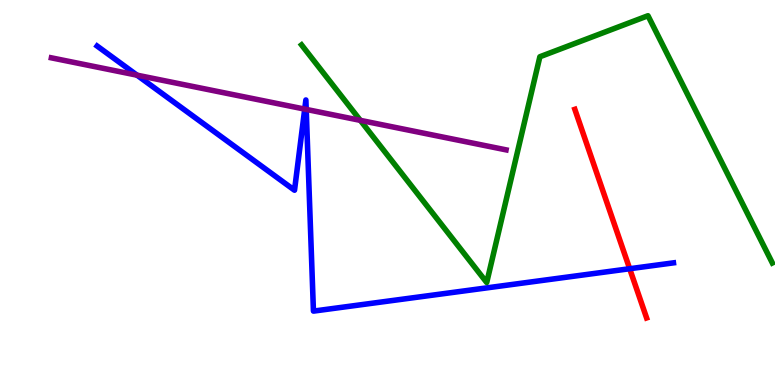[{'lines': ['blue', 'red'], 'intersections': [{'x': 8.12, 'y': 3.02}]}, {'lines': ['green', 'red'], 'intersections': []}, {'lines': ['purple', 'red'], 'intersections': []}, {'lines': ['blue', 'green'], 'intersections': []}, {'lines': ['blue', 'purple'], 'intersections': [{'x': 1.77, 'y': 8.05}, {'x': 3.93, 'y': 7.17}, {'x': 3.95, 'y': 7.16}]}, {'lines': ['green', 'purple'], 'intersections': [{'x': 4.65, 'y': 6.87}]}]